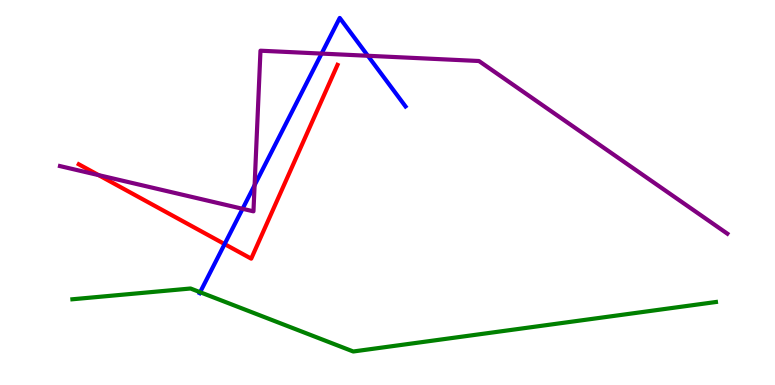[{'lines': ['blue', 'red'], 'intersections': [{'x': 2.9, 'y': 3.66}]}, {'lines': ['green', 'red'], 'intersections': []}, {'lines': ['purple', 'red'], 'intersections': [{'x': 1.27, 'y': 5.45}]}, {'lines': ['blue', 'green'], 'intersections': [{'x': 2.58, 'y': 2.41}]}, {'lines': ['blue', 'purple'], 'intersections': [{'x': 3.13, 'y': 4.58}, {'x': 3.29, 'y': 5.19}, {'x': 4.15, 'y': 8.61}, {'x': 4.75, 'y': 8.55}]}, {'lines': ['green', 'purple'], 'intersections': []}]